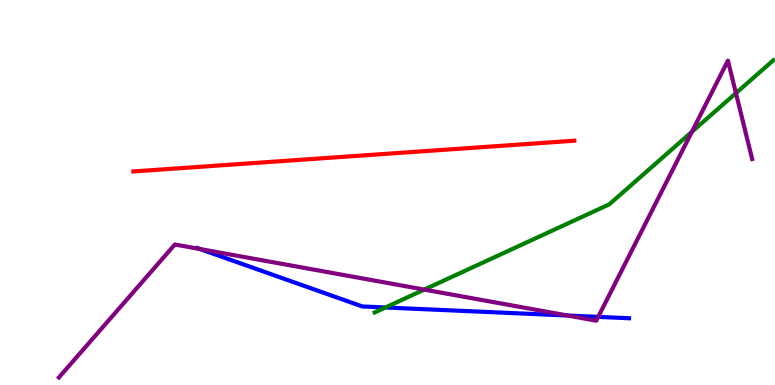[{'lines': ['blue', 'red'], 'intersections': []}, {'lines': ['green', 'red'], 'intersections': []}, {'lines': ['purple', 'red'], 'intersections': []}, {'lines': ['blue', 'green'], 'intersections': [{'x': 4.97, 'y': 2.01}]}, {'lines': ['blue', 'purple'], 'intersections': [{'x': 2.58, 'y': 3.53}, {'x': 7.33, 'y': 1.8}, {'x': 7.72, 'y': 1.77}]}, {'lines': ['green', 'purple'], 'intersections': [{'x': 5.47, 'y': 2.48}, {'x': 8.93, 'y': 6.58}, {'x': 9.5, 'y': 7.58}]}]